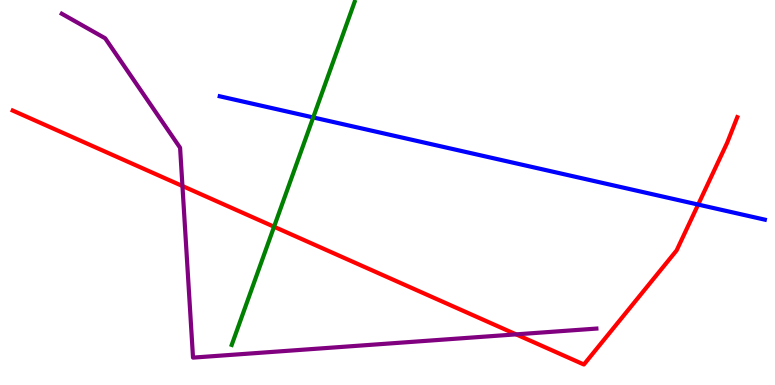[{'lines': ['blue', 'red'], 'intersections': [{'x': 9.01, 'y': 4.69}]}, {'lines': ['green', 'red'], 'intersections': [{'x': 3.54, 'y': 4.11}]}, {'lines': ['purple', 'red'], 'intersections': [{'x': 2.35, 'y': 5.17}, {'x': 6.66, 'y': 1.32}]}, {'lines': ['blue', 'green'], 'intersections': [{'x': 4.04, 'y': 6.95}]}, {'lines': ['blue', 'purple'], 'intersections': []}, {'lines': ['green', 'purple'], 'intersections': []}]